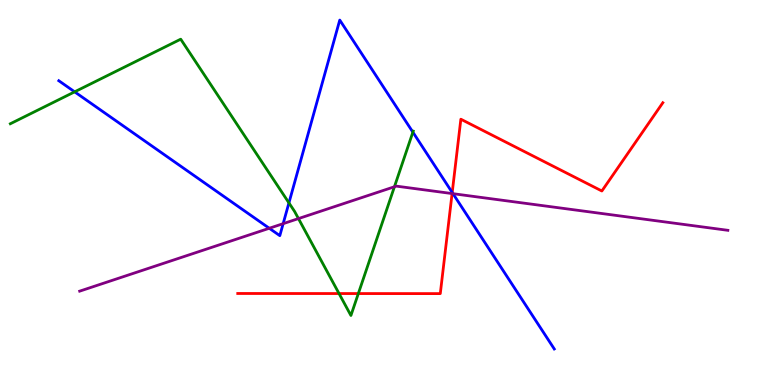[{'lines': ['blue', 'red'], 'intersections': [{'x': 5.84, 'y': 5.0}]}, {'lines': ['green', 'red'], 'intersections': [{'x': 4.37, 'y': 2.38}, {'x': 4.62, 'y': 2.38}]}, {'lines': ['purple', 'red'], 'intersections': [{'x': 5.83, 'y': 4.97}]}, {'lines': ['blue', 'green'], 'intersections': [{'x': 0.963, 'y': 7.61}, {'x': 3.73, 'y': 4.73}, {'x': 5.33, 'y': 6.57}]}, {'lines': ['blue', 'purple'], 'intersections': [{'x': 3.47, 'y': 4.07}, {'x': 3.65, 'y': 4.19}, {'x': 5.85, 'y': 4.97}]}, {'lines': ['green', 'purple'], 'intersections': [{'x': 3.85, 'y': 4.32}, {'x': 5.09, 'y': 5.15}]}]